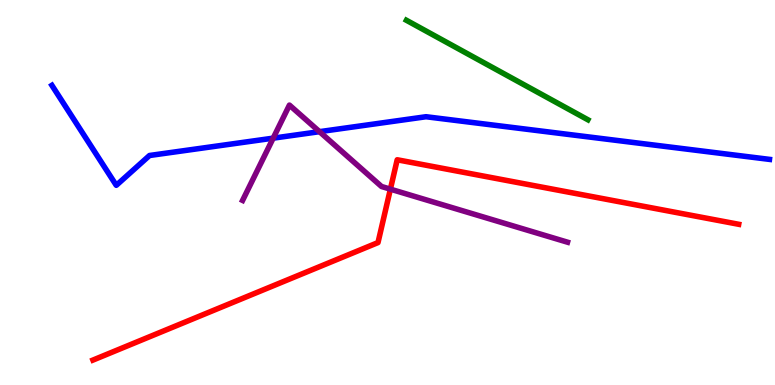[{'lines': ['blue', 'red'], 'intersections': []}, {'lines': ['green', 'red'], 'intersections': []}, {'lines': ['purple', 'red'], 'intersections': [{'x': 5.04, 'y': 5.09}]}, {'lines': ['blue', 'green'], 'intersections': []}, {'lines': ['blue', 'purple'], 'intersections': [{'x': 3.52, 'y': 6.41}, {'x': 4.12, 'y': 6.58}]}, {'lines': ['green', 'purple'], 'intersections': []}]